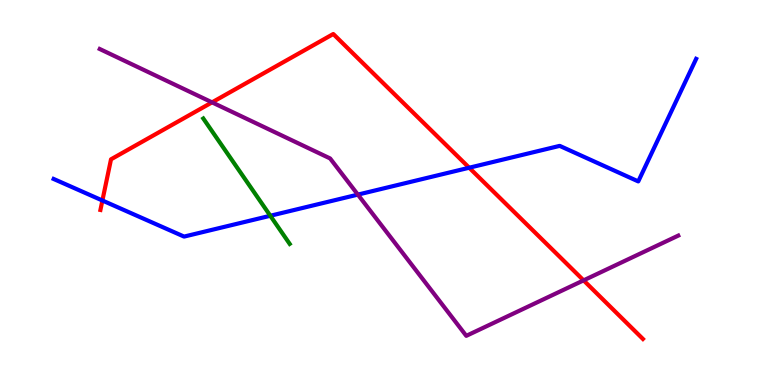[{'lines': ['blue', 'red'], 'intersections': [{'x': 1.32, 'y': 4.79}, {'x': 6.05, 'y': 5.64}]}, {'lines': ['green', 'red'], 'intersections': []}, {'lines': ['purple', 'red'], 'intersections': [{'x': 2.74, 'y': 7.34}, {'x': 7.53, 'y': 2.72}]}, {'lines': ['blue', 'green'], 'intersections': [{'x': 3.49, 'y': 4.4}]}, {'lines': ['blue', 'purple'], 'intersections': [{'x': 4.62, 'y': 4.95}]}, {'lines': ['green', 'purple'], 'intersections': []}]